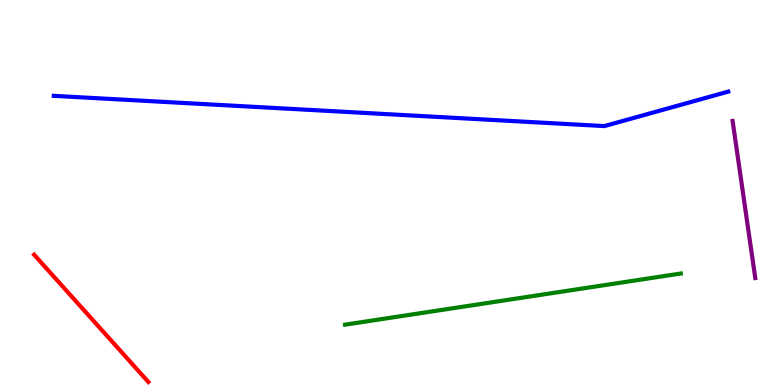[{'lines': ['blue', 'red'], 'intersections': []}, {'lines': ['green', 'red'], 'intersections': []}, {'lines': ['purple', 'red'], 'intersections': []}, {'lines': ['blue', 'green'], 'intersections': []}, {'lines': ['blue', 'purple'], 'intersections': []}, {'lines': ['green', 'purple'], 'intersections': []}]